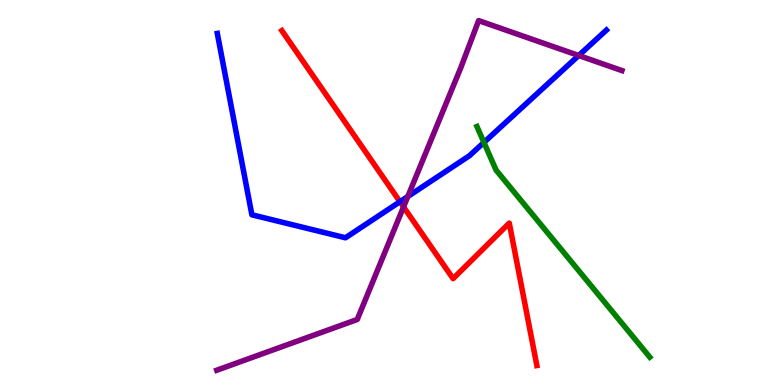[{'lines': ['blue', 'red'], 'intersections': [{'x': 5.16, 'y': 4.76}]}, {'lines': ['green', 'red'], 'intersections': []}, {'lines': ['purple', 'red'], 'intersections': [{'x': 5.21, 'y': 4.63}]}, {'lines': ['blue', 'green'], 'intersections': [{'x': 6.24, 'y': 6.3}]}, {'lines': ['blue', 'purple'], 'intersections': [{'x': 5.26, 'y': 4.9}, {'x': 7.47, 'y': 8.56}]}, {'lines': ['green', 'purple'], 'intersections': []}]